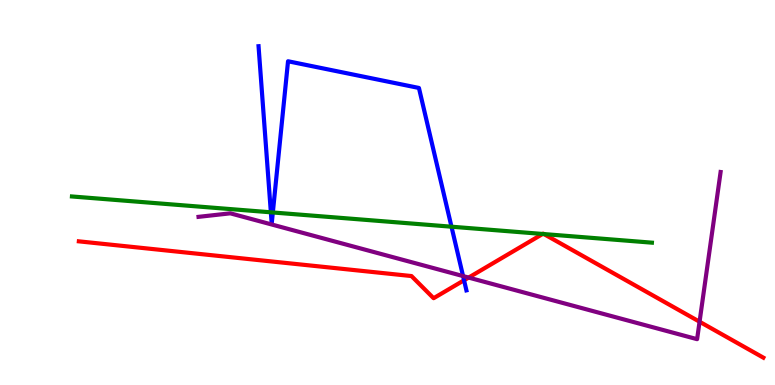[{'lines': ['blue', 'red'], 'intersections': [{'x': 5.99, 'y': 2.72}]}, {'lines': ['green', 'red'], 'intersections': [{'x': 7.0, 'y': 3.92}, {'x': 7.02, 'y': 3.92}]}, {'lines': ['purple', 'red'], 'intersections': [{'x': 6.05, 'y': 2.79}, {'x': 9.03, 'y': 1.64}]}, {'lines': ['blue', 'green'], 'intersections': [{'x': 3.49, 'y': 4.49}, {'x': 3.52, 'y': 4.48}, {'x': 5.83, 'y': 4.11}]}, {'lines': ['blue', 'purple'], 'intersections': [{'x': 5.98, 'y': 2.83}]}, {'lines': ['green', 'purple'], 'intersections': []}]